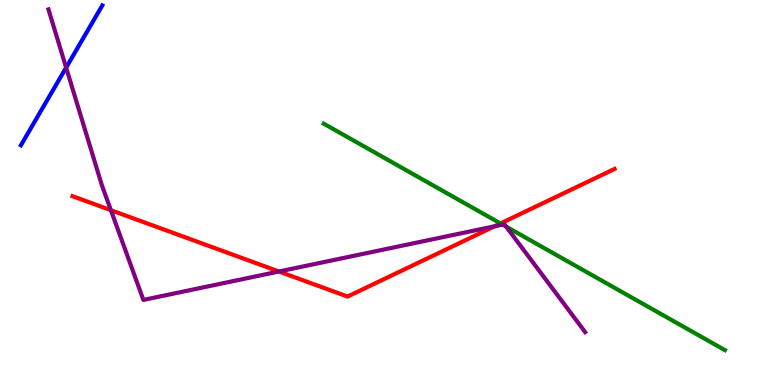[{'lines': ['blue', 'red'], 'intersections': []}, {'lines': ['green', 'red'], 'intersections': [{'x': 6.46, 'y': 4.2}]}, {'lines': ['purple', 'red'], 'intersections': [{'x': 1.43, 'y': 4.54}, {'x': 3.6, 'y': 2.95}, {'x': 6.38, 'y': 4.12}]}, {'lines': ['blue', 'green'], 'intersections': []}, {'lines': ['blue', 'purple'], 'intersections': [{'x': 0.853, 'y': 8.24}]}, {'lines': ['green', 'purple'], 'intersections': [{'x': 6.48, 'y': 4.17}, {'x': 6.53, 'y': 4.11}]}]